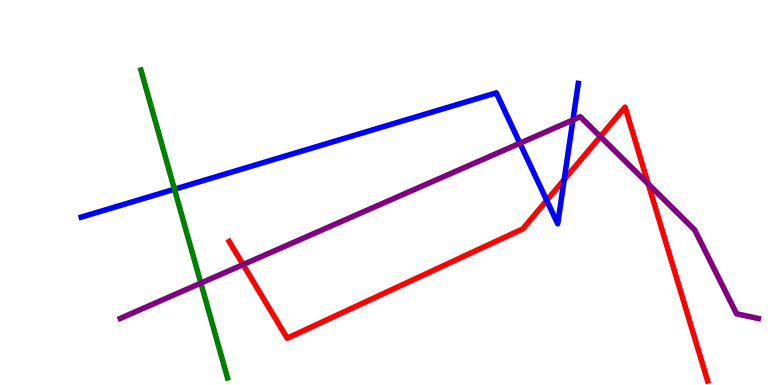[{'lines': ['blue', 'red'], 'intersections': [{'x': 7.05, 'y': 4.8}, {'x': 7.28, 'y': 5.34}]}, {'lines': ['green', 'red'], 'intersections': []}, {'lines': ['purple', 'red'], 'intersections': [{'x': 3.14, 'y': 3.13}, {'x': 7.75, 'y': 6.45}, {'x': 8.36, 'y': 5.22}]}, {'lines': ['blue', 'green'], 'intersections': [{'x': 2.25, 'y': 5.08}]}, {'lines': ['blue', 'purple'], 'intersections': [{'x': 6.71, 'y': 6.28}, {'x': 7.39, 'y': 6.88}]}, {'lines': ['green', 'purple'], 'intersections': [{'x': 2.59, 'y': 2.65}]}]